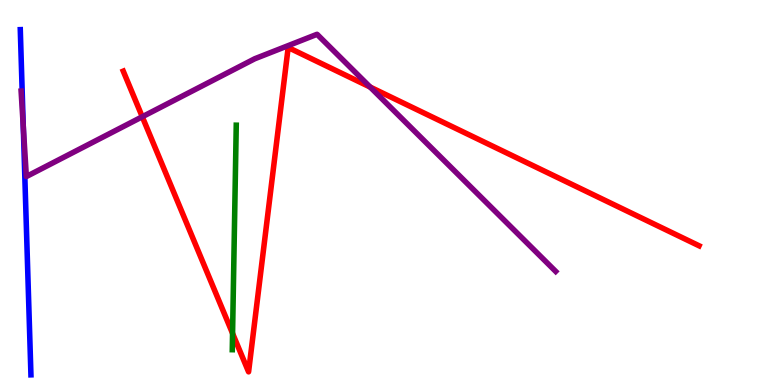[{'lines': ['blue', 'red'], 'intersections': []}, {'lines': ['green', 'red'], 'intersections': [{'x': 3.0, 'y': 1.34}]}, {'lines': ['purple', 'red'], 'intersections': [{'x': 1.84, 'y': 6.97}, {'x': 4.78, 'y': 7.74}]}, {'lines': ['blue', 'green'], 'intersections': []}, {'lines': ['blue', 'purple'], 'intersections': [{'x': 0.3, 'y': 6.72}]}, {'lines': ['green', 'purple'], 'intersections': []}]